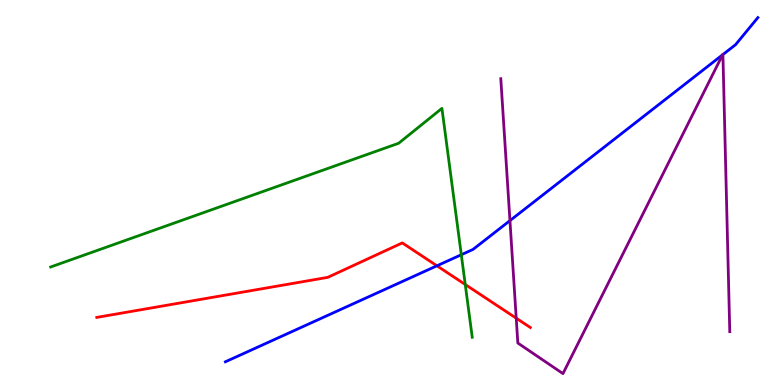[{'lines': ['blue', 'red'], 'intersections': [{'x': 5.64, 'y': 3.1}]}, {'lines': ['green', 'red'], 'intersections': [{'x': 6.0, 'y': 2.61}]}, {'lines': ['purple', 'red'], 'intersections': [{'x': 6.66, 'y': 1.74}]}, {'lines': ['blue', 'green'], 'intersections': [{'x': 5.95, 'y': 3.38}]}, {'lines': ['blue', 'purple'], 'intersections': [{'x': 6.58, 'y': 4.27}, {'x': 9.32, 'y': 8.58}, {'x': 9.33, 'y': 8.58}]}, {'lines': ['green', 'purple'], 'intersections': []}]